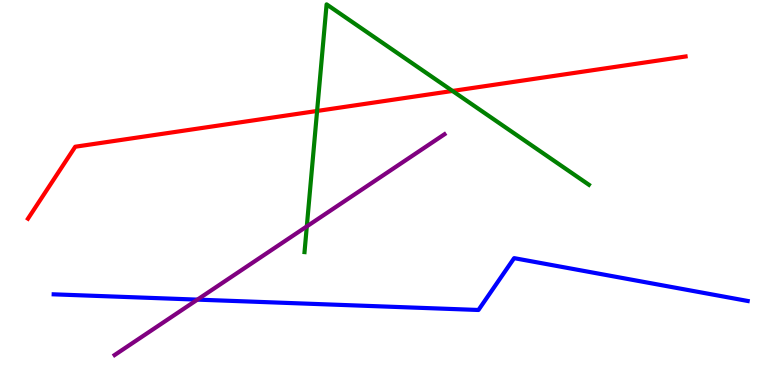[{'lines': ['blue', 'red'], 'intersections': []}, {'lines': ['green', 'red'], 'intersections': [{'x': 4.09, 'y': 7.12}, {'x': 5.84, 'y': 7.64}]}, {'lines': ['purple', 'red'], 'intersections': []}, {'lines': ['blue', 'green'], 'intersections': []}, {'lines': ['blue', 'purple'], 'intersections': [{'x': 2.55, 'y': 2.22}]}, {'lines': ['green', 'purple'], 'intersections': [{'x': 3.96, 'y': 4.12}]}]